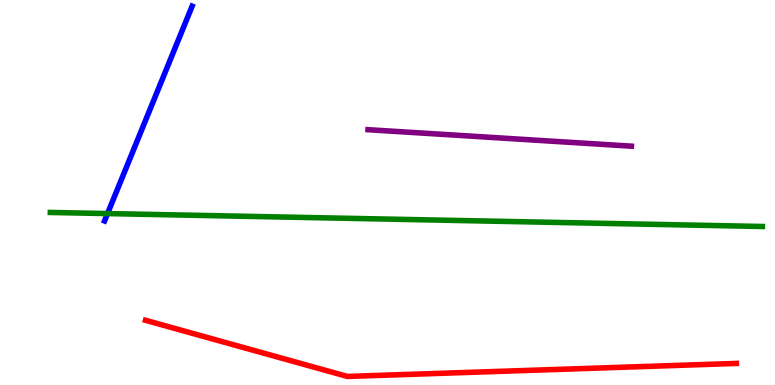[{'lines': ['blue', 'red'], 'intersections': []}, {'lines': ['green', 'red'], 'intersections': []}, {'lines': ['purple', 'red'], 'intersections': []}, {'lines': ['blue', 'green'], 'intersections': [{'x': 1.39, 'y': 4.45}]}, {'lines': ['blue', 'purple'], 'intersections': []}, {'lines': ['green', 'purple'], 'intersections': []}]